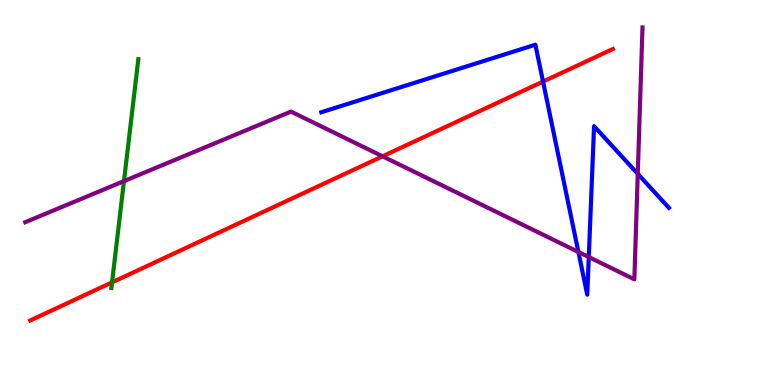[{'lines': ['blue', 'red'], 'intersections': [{'x': 7.01, 'y': 7.88}]}, {'lines': ['green', 'red'], 'intersections': [{'x': 1.45, 'y': 2.67}]}, {'lines': ['purple', 'red'], 'intersections': [{'x': 4.94, 'y': 5.94}]}, {'lines': ['blue', 'green'], 'intersections': []}, {'lines': ['blue', 'purple'], 'intersections': [{'x': 7.46, 'y': 3.46}, {'x': 7.6, 'y': 3.32}, {'x': 8.23, 'y': 5.48}]}, {'lines': ['green', 'purple'], 'intersections': [{'x': 1.6, 'y': 5.3}]}]